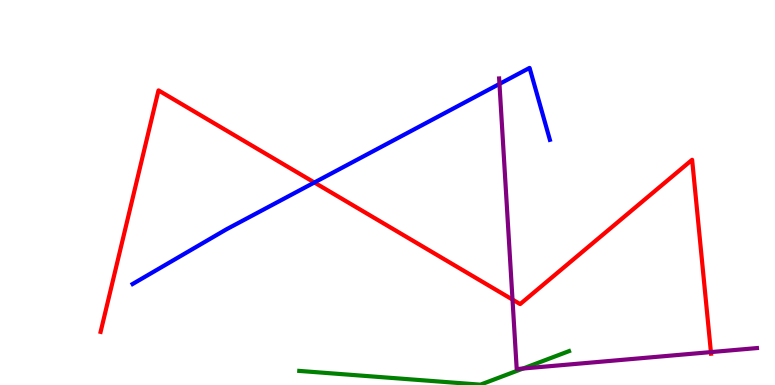[{'lines': ['blue', 'red'], 'intersections': [{'x': 4.06, 'y': 5.26}]}, {'lines': ['green', 'red'], 'intersections': []}, {'lines': ['purple', 'red'], 'intersections': [{'x': 6.61, 'y': 2.22}, {'x': 9.17, 'y': 0.855}]}, {'lines': ['blue', 'green'], 'intersections': []}, {'lines': ['blue', 'purple'], 'intersections': [{'x': 6.44, 'y': 7.82}]}, {'lines': ['green', 'purple'], 'intersections': [{'x': 6.75, 'y': 0.428}]}]